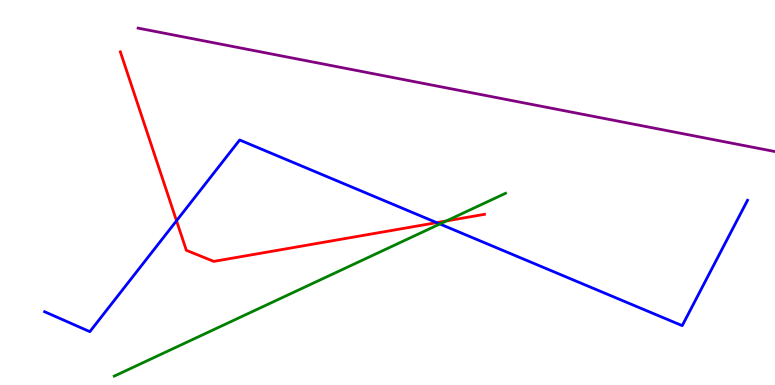[{'lines': ['blue', 'red'], 'intersections': [{'x': 2.28, 'y': 4.27}, {'x': 5.63, 'y': 4.22}]}, {'lines': ['green', 'red'], 'intersections': [{'x': 5.76, 'y': 4.26}]}, {'lines': ['purple', 'red'], 'intersections': []}, {'lines': ['blue', 'green'], 'intersections': [{'x': 5.68, 'y': 4.18}]}, {'lines': ['blue', 'purple'], 'intersections': []}, {'lines': ['green', 'purple'], 'intersections': []}]